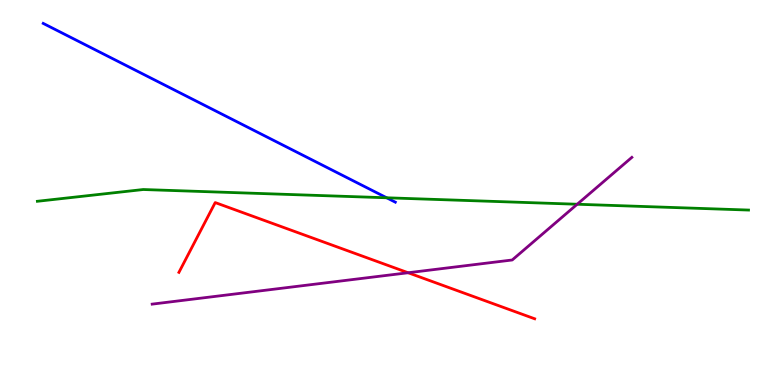[{'lines': ['blue', 'red'], 'intersections': []}, {'lines': ['green', 'red'], 'intersections': []}, {'lines': ['purple', 'red'], 'intersections': [{'x': 5.27, 'y': 2.92}]}, {'lines': ['blue', 'green'], 'intersections': [{'x': 4.99, 'y': 4.86}]}, {'lines': ['blue', 'purple'], 'intersections': []}, {'lines': ['green', 'purple'], 'intersections': [{'x': 7.45, 'y': 4.69}]}]